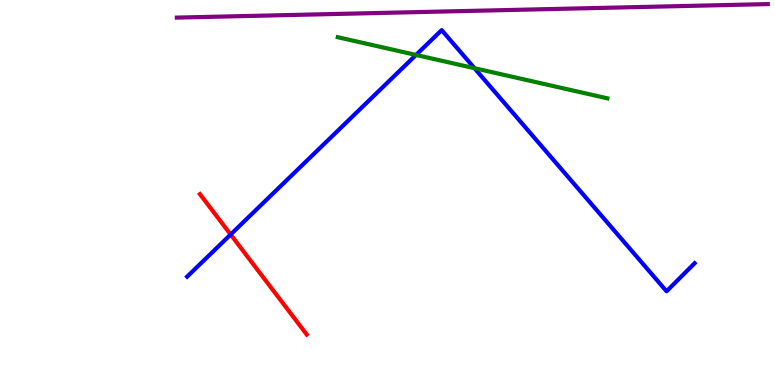[{'lines': ['blue', 'red'], 'intersections': [{'x': 2.98, 'y': 3.91}]}, {'lines': ['green', 'red'], 'intersections': []}, {'lines': ['purple', 'red'], 'intersections': []}, {'lines': ['blue', 'green'], 'intersections': [{'x': 5.37, 'y': 8.57}, {'x': 6.12, 'y': 8.23}]}, {'lines': ['blue', 'purple'], 'intersections': []}, {'lines': ['green', 'purple'], 'intersections': []}]